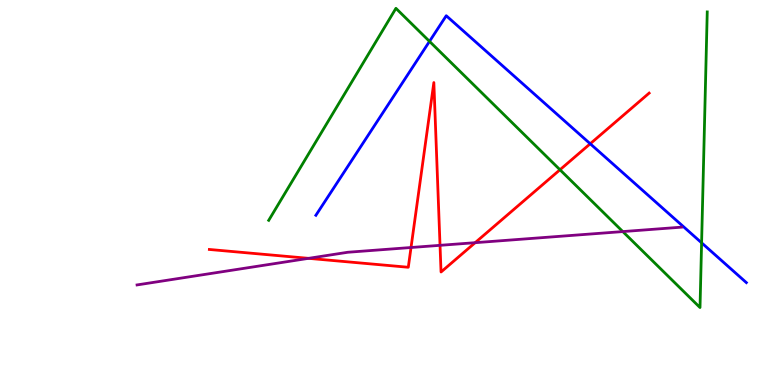[{'lines': ['blue', 'red'], 'intersections': [{'x': 7.62, 'y': 6.27}]}, {'lines': ['green', 'red'], 'intersections': [{'x': 7.23, 'y': 5.59}]}, {'lines': ['purple', 'red'], 'intersections': [{'x': 3.98, 'y': 3.29}, {'x': 5.3, 'y': 3.57}, {'x': 5.68, 'y': 3.63}, {'x': 6.13, 'y': 3.7}]}, {'lines': ['blue', 'green'], 'intersections': [{'x': 5.54, 'y': 8.93}, {'x': 9.05, 'y': 3.69}]}, {'lines': ['blue', 'purple'], 'intersections': []}, {'lines': ['green', 'purple'], 'intersections': [{'x': 8.04, 'y': 3.99}]}]